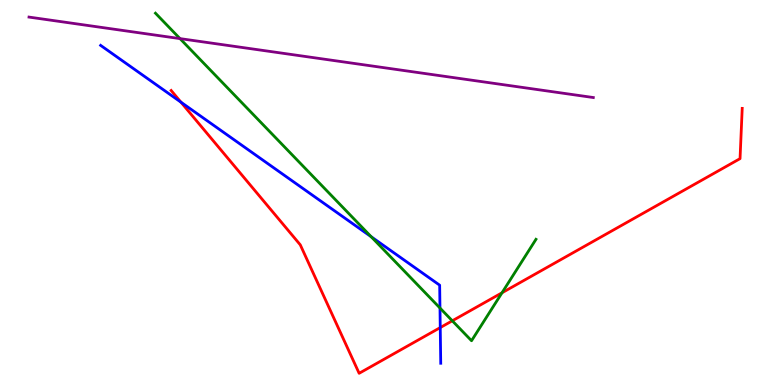[{'lines': ['blue', 'red'], 'intersections': [{'x': 2.33, 'y': 7.35}, {'x': 5.68, 'y': 1.49}]}, {'lines': ['green', 'red'], 'intersections': [{'x': 5.84, 'y': 1.67}, {'x': 6.48, 'y': 2.4}]}, {'lines': ['purple', 'red'], 'intersections': []}, {'lines': ['blue', 'green'], 'intersections': [{'x': 4.79, 'y': 3.85}, {'x': 5.68, 'y': 2.0}]}, {'lines': ['blue', 'purple'], 'intersections': []}, {'lines': ['green', 'purple'], 'intersections': [{'x': 2.32, 'y': 9.0}]}]